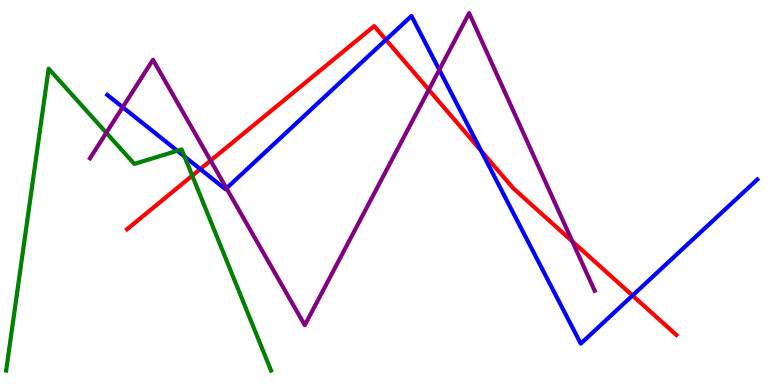[{'lines': ['blue', 'red'], 'intersections': [{'x': 2.58, 'y': 5.61}, {'x': 4.98, 'y': 8.97}, {'x': 6.21, 'y': 6.08}, {'x': 8.16, 'y': 2.32}]}, {'lines': ['green', 'red'], 'intersections': [{'x': 2.48, 'y': 5.44}]}, {'lines': ['purple', 'red'], 'intersections': [{'x': 2.72, 'y': 5.83}, {'x': 5.53, 'y': 7.67}, {'x': 7.39, 'y': 3.73}]}, {'lines': ['blue', 'green'], 'intersections': [{'x': 2.29, 'y': 6.08}, {'x': 2.38, 'y': 5.94}]}, {'lines': ['blue', 'purple'], 'intersections': [{'x': 1.58, 'y': 7.22}, {'x': 2.92, 'y': 5.11}, {'x': 5.67, 'y': 8.19}]}, {'lines': ['green', 'purple'], 'intersections': [{'x': 1.37, 'y': 6.55}]}]